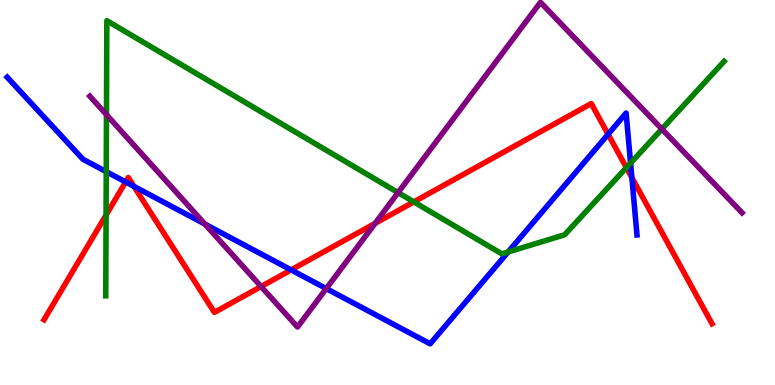[{'lines': ['blue', 'red'], 'intersections': [{'x': 1.62, 'y': 5.27}, {'x': 1.73, 'y': 5.16}, {'x': 3.76, 'y': 2.99}, {'x': 7.85, 'y': 6.51}, {'x': 8.15, 'y': 5.39}]}, {'lines': ['green', 'red'], 'intersections': [{'x': 1.37, 'y': 4.42}, {'x': 5.34, 'y': 4.76}, {'x': 8.08, 'y': 5.65}]}, {'lines': ['purple', 'red'], 'intersections': [{'x': 3.37, 'y': 2.56}, {'x': 4.84, 'y': 4.2}]}, {'lines': ['blue', 'green'], 'intersections': [{'x': 1.37, 'y': 5.54}, {'x': 6.56, 'y': 3.46}, {'x': 8.14, 'y': 5.76}]}, {'lines': ['blue', 'purple'], 'intersections': [{'x': 2.64, 'y': 4.18}, {'x': 4.21, 'y': 2.5}]}, {'lines': ['green', 'purple'], 'intersections': [{'x': 1.37, 'y': 7.02}, {'x': 5.14, 'y': 5.0}, {'x': 8.54, 'y': 6.65}]}]